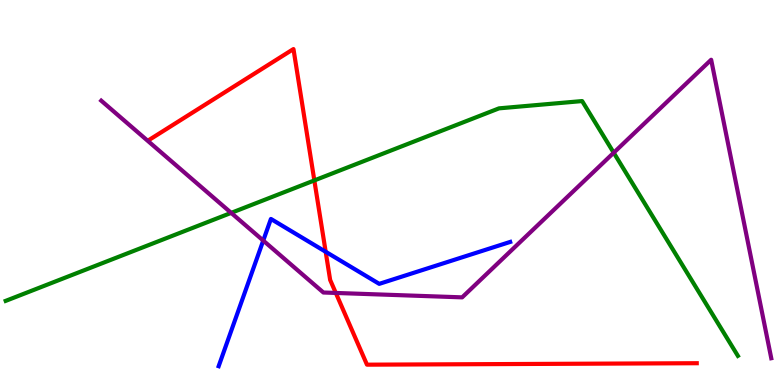[{'lines': ['blue', 'red'], 'intersections': [{'x': 4.2, 'y': 3.46}]}, {'lines': ['green', 'red'], 'intersections': [{'x': 4.06, 'y': 5.31}]}, {'lines': ['purple', 'red'], 'intersections': [{'x': 4.33, 'y': 2.39}]}, {'lines': ['blue', 'green'], 'intersections': []}, {'lines': ['blue', 'purple'], 'intersections': [{'x': 3.4, 'y': 3.75}]}, {'lines': ['green', 'purple'], 'intersections': [{'x': 2.98, 'y': 4.47}, {'x': 7.92, 'y': 6.03}]}]